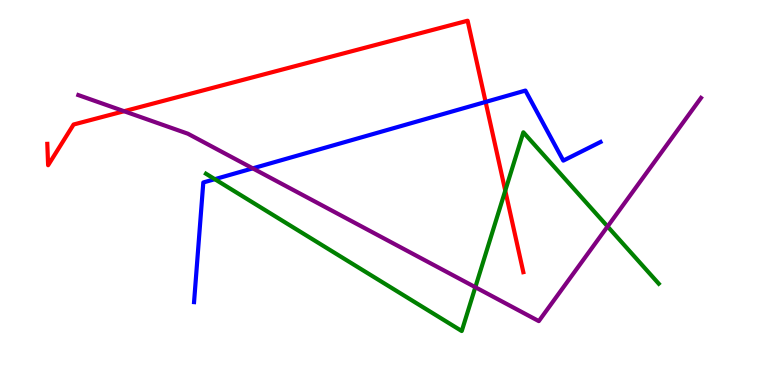[{'lines': ['blue', 'red'], 'intersections': [{'x': 6.27, 'y': 7.35}]}, {'lines': ['green', 'red'], 'intersections': [{'x': 6.52, 'y': 5.05}]}, {'lines': ['purple', 'red'], 'intersections': [{'x': 1.6, 'y': 7.11}]}, {'lines': ['blue', 'green'], 'intersections': [{'x': 2.77, 'y': 5.35}]}, {'lines': ['blue', 'purple'], 'intersections': [{'x': 3.26, 'y': 5.63}]}, {'lines': ['green', 'purple'], 'intersections': [{'x': 6.13, 'y': 2.54}, {'x': 7.84, 'y': 4.12}]}]